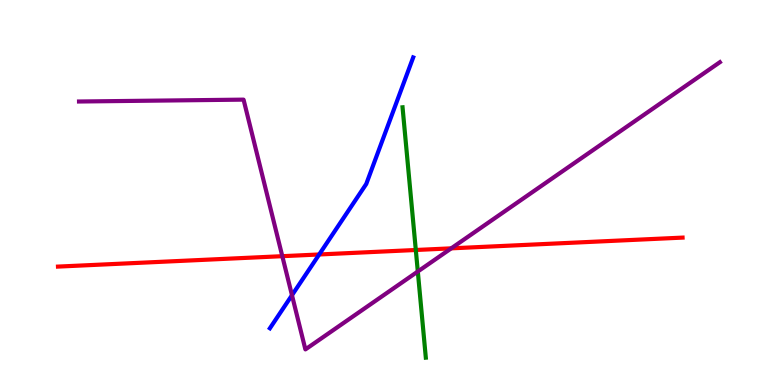[{'lines': ['blue', 'red'], 'intersections': [{'x': 4.12, 'y': 3.39}]}, {'lines': ['green', 'red'], 'intersections': [{'x': 5.37, 'y': 3.51}]}, {'lines': ['purple', 'red'], 'intersections': [{'x': 3.64, 'y': 3.35}, {'x': 5.82, 'y': 3.55}]}, {'lines': ['blue', 'green'], 'intersections': []}, {'lines': ['blue', 'purple'], 'intersections': [{'x': 3.77, 'y': 2.33}]}, {'lines': ['green', 'purple'], 'intersections': [{'x': 5.39, 'y': 2.95}]}]